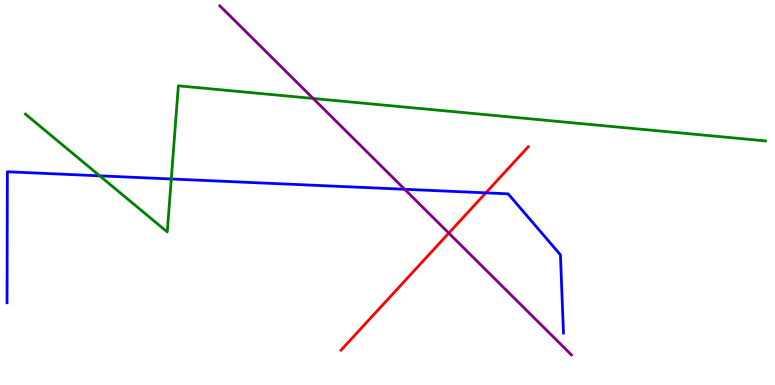[{'lines': ['blue', 'red'], 'intersections': [{'x': 6.27, 'y': 4.99}]}, {'lines': ['green', 'red'], 'intersections': []}, {'lines': ['purple', 'red'], 'intersections': [{'x': 5.79, 'y': 3.95}]}, {'lines': ['blue', 'green'], 'intersections': [{'x': 1.29, 'y': 5.43}, {'x': 2.21, 'y': 5.35}]}, {'lines': ['blue', 'purple'], 'intersections': [{'x': 5.22, 'y': 5.08}]}, {'lines': ['green', 'purple'], 'intersections': [{'x': 4.04, 'y': 7.44}]}]